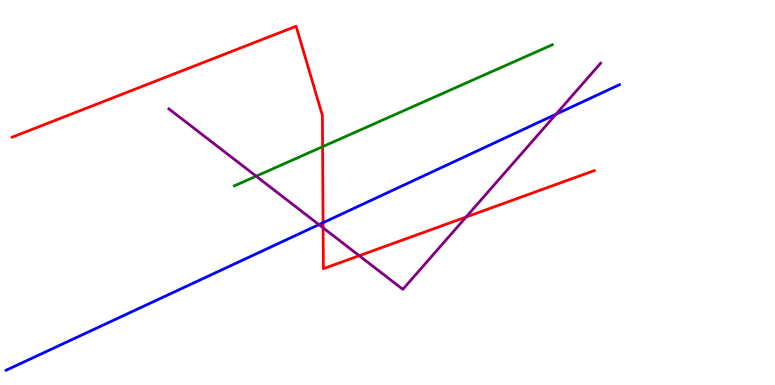[{'lines': ['blue', 'red'], 'intersections': [{'x': 4.17, 'y': 4.22}]}, {'lines': ['green', 'red'], 'intersections': [{'x': 4.16, 'y': 6.19}]}, {'lines': ['purple', 'red'], 'intersections': [{'x': 4.17, 'y': 4.08}, {'x': 4.64, 'y': 3.36}, {'x': 6.01, 'y': 4.36}]}, {'lines': ['blue', 'green'], 'intersections': []}, {'lines': ['blue', 'purple'], 'intersections': [{'x': 4.12, 'y': 4.17}, {'x': 7.17, 'y': 7.03}]}, {'lines': ['green', 'purple'], 'intersections': [{'x': 3.31, 'y': 5.42}]}]